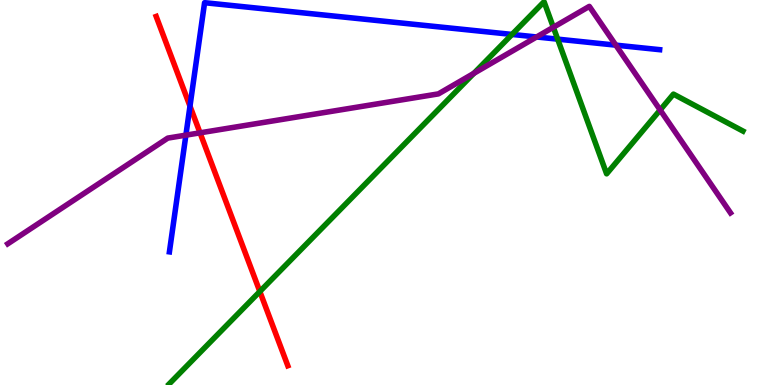[{'lines': ['blue', 'red'], 'intersections': [{'x': 2.45, 'y': 7.24}]}, {'lines': ['green', 'red'], 'intersections': [{'x': 3.35, 'y': 2.43}]}, {'lines': ['purple', 'red'], 'intersections': [{'x': 2.58, 'y': 6.55}]}, {'lines': ['blue', 'green'], 'intersections': [{'x': 6.61, 'y': 9.11}, {'x': 7.2, 'y': 8.98}]}, {'lines': ['blue', 'purple'], 'intersections': [{'x': 2.4, 'y': 6.49}, {'x': 6.92, 'y': 9.04}, {'x': 7.95, 'y': 8.83}]}, {'lines': ['green', 'purple'], 'intersections': [{'x': 6.11, 'y': 8.1}, {'x': 7.14, 'y': 9.29}, {'x': 8.52, 'y': 7.14}]}]